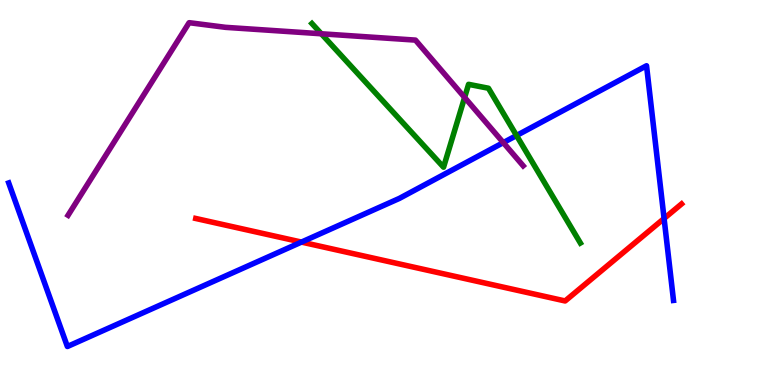[{'lines': ['blue', 'red'], 'intersections': [{'x': 3.89, 'y': 3.71}, {'x': 8.57, 'y': 4.32}]}, {'lines': ['green', 'red'], 'intersections': []}, {'lines': ['purple', 'red'], 'intersections': []}, {'lines': ['blue', 'green'], 'intersections': [{'x': 6.66, 'y': 6.48}]}, {'lines': ['blue', 'purple'], 'intersections': [{'x': 6.49, 'y': 6.3}]}, {'lines': ['green', 'purple'], 'intersections': [{'x': 4.15, 'y': 9.12}, {'x': 5.99, 'y': 7.47}]}]